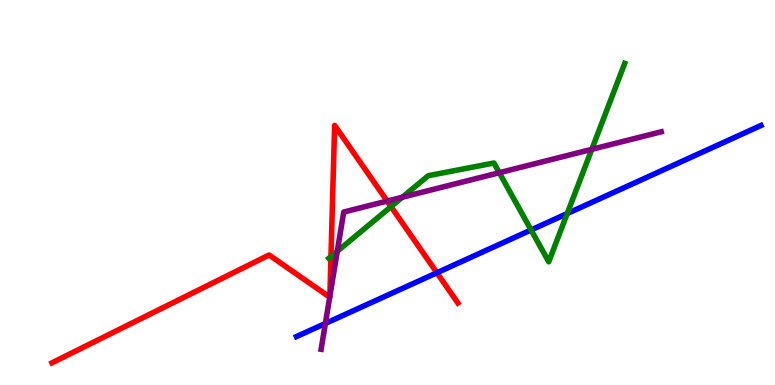[{'lines': ['blue', 'red'], 'intersections': [{'x': 5.64, 'y': 2.92}]}, {'lines': ['green', 'red'], 'intersections': [{'x': 4.27, 'y': 3.34}, {'x': 5.05, 'y': 4.63}]}, {'lines': ['purple', 'red'], 'intersections': [{'x': 4.25, 'y': 2.28}, {'x': 4.26, 'y': 2.3}, {'x': 5.0, 'y': 4.78}]}, {'lines': ['blue', 'green'], 'intersections': [{'x': 6.85, 'y': 4.03}, {'x': 7.32, 'y': 4.45}]}, {'lines': ['blue', 'purple'], 'intersections': [{'x': 4.2, 'y': 1.6}]}, {'lines': ['green', 'purple'], 'intersections': [{'x': 4.35, 'y': 3.47}, {'x': 5.19, 'y': 4.88}, {'x': 6.44, 'y': 5.51}, {'x': 7.64, 'y': 6.12}]}]